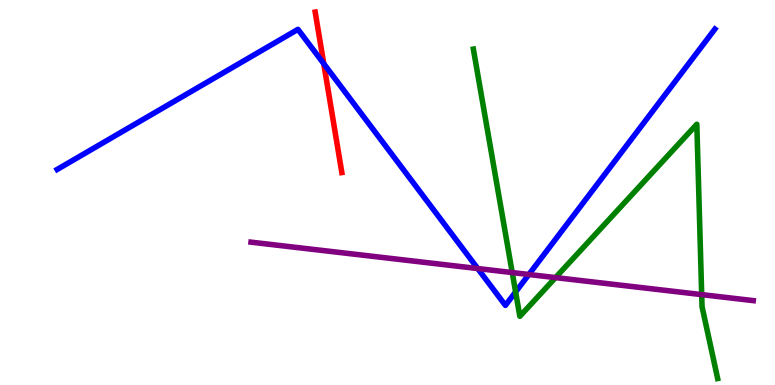[{'lines': ['blue', 'red'], 'intersections': [{'x': 4.18, 'y': 8.35}]}, {'lines': ['green', 'red'], 'intersections': []}, {'lines': ['purple', 'red'], 'intersections': []}, {'lines': ['blue', 'green'], 'intersections': [{'x': 6.65, 'y': 2.42}]}, {'lines': ['blue', 'purple'], 'intersections': [{'x': 6.16, 'y': 3.02}, {'x': 6.82, 'y': 2.87}]}, {'lines': ['green', 'purple'], 'intersections': [{'x': 6.61, 'y': 2.92}, {'x': 7.17, 'y': 2.79}, {'x': 9.05, 'y': 2.35}]}]